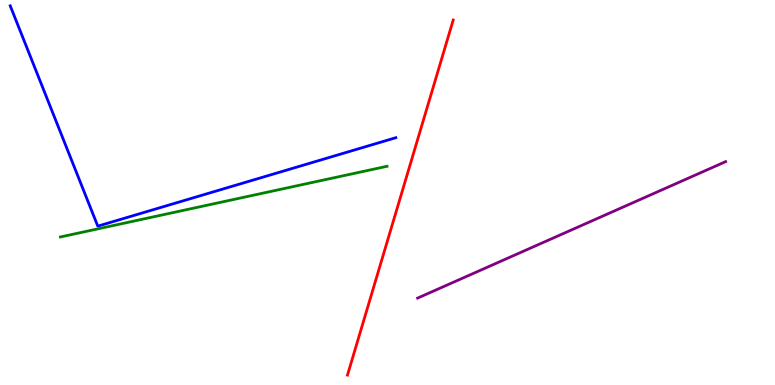[{'lines': ['blue', 'red'], 'intersections': []}, {'lines': ['green', 'red'], 'intersections': []}, {'lines': ['purple', 'red'], 'intersections': []}, {'lines': ['blue', 'green'], 'intersections': []}, {'lines': ['blue', 'purple'], 'intersections': []}, {'lines': ['green', 'purple'], 'intersections': []}]